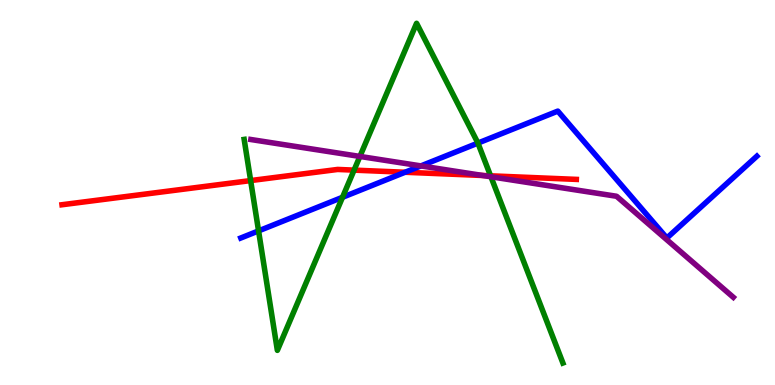[{'lines': ['blue', 'red'], 'intersections': [{'x': 5.23, 'y': 5.53}]}, {'lines': ['green', 'red'], 'intersections': [{'x': 3.23, 'y': 5.31}, {'x': 4.57, 'y': 5.58}, {'x': 6.33, 'y': 5.43}]}, {'lines': ['purple', 'red'], 'intersections': [{'x': 6.23, 'y': 5.44}]}, {'lines': ['blue', 'green'], 'intersections': [{'x': 3.34, 'y': 4.0}, {'x': 4.42, 'y': 4.88}, {'x': 6.17, 'y': 6.28}]}, {'lines': ['blue', 'purple'], 'intersections': [{'x': 5.43, 'y': 5.69}]}, {'lines': ['green', 'purple'], 'intersections': [{'x': 4.64, 'y': 5.94}, {'x': 6.33, 'y': 5.41}]}]